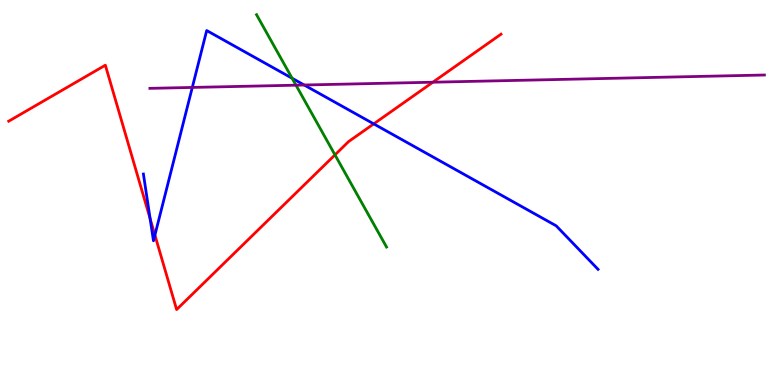[{'lines': ['blue', 'red'], 'intersections': [{'x': 1.94, 'y': 4.32}, {'x': 2.0, 'y': 3.89}, {'x': 4.82, 'y': 6.78}]}, {'lines': ['green', 'red'], 'intersections': [{'x': 4.32, 'y': 5.98}]}, {'lines': ['purple', 'red'], 'intersections': [{'x': 5.59, 'y': 7.86}]}, {'lines': ['blue', 'green'], 'intersections': [{'x': 3.77, 'y': 7.97}]}, {'lines': ['blue', 'purple'], 'intersections': [{'x': 2.48, 'y': 7.73}, {'x': 3.92, 'y': 7.79}]}, {'lines': ['green', 'purple'], 'intersections': [{'x': 3.82, 'y': 7.79}]}]